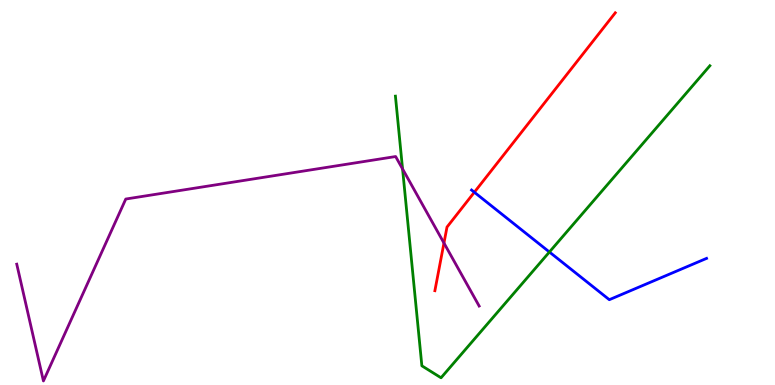[{'lines': ['blue', 'red'], 'intersections': [{'x': 6.12, 'y': 5.01}]}, {'lines': ['green', 'red'], 'intersections': []}, {'lines': ['purple', 'red'], 'intersections': [{'x': 5.73, 'y': 3.69}]}, {'lines': ['blue', 'green'], 'intersections': [{'x': 7.09, 'y': 3.45}]}, {'lines': ['blue', 'purple'], 'intersections': []}, {'lines': ['green', 'purple'], 'intersections': [{'x': 5.19, 'y': 5.61}]}]